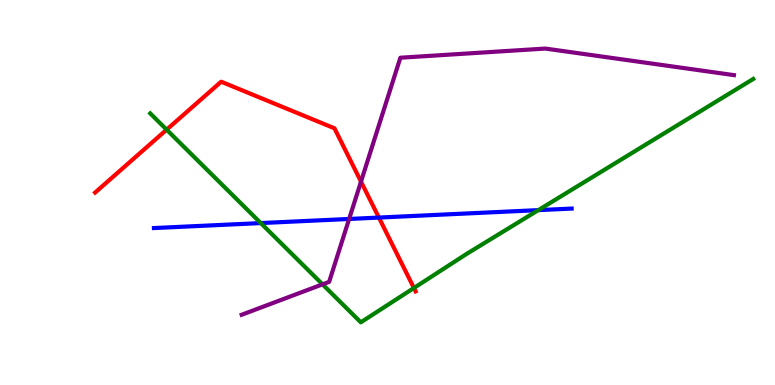[{'lines': ['blue', 'red'], 'intersections': [{'x': 4.89, 'y': 4.35}]}, {'lines': ['green', 'red'], 'intersections': [{'x': 2.15, 'y': 6.63}, {'x': 5.34, 'y': 2.52}]}, {'lines': ['purple', 'red'], 'intersections': [{'x': 4.66, 'y': 5.28}]}, {'lines': ['blue', 'green'], 'intersections': [{'x': 3.37, 'y': 4.21}, {'x': 6.95, 'y': 4.54}]}, {'lines': ['blue', 'purple'], 'intersections': [{'x': 4.5, 'y': 4.31}]}, {'lines': ['green', 'purple'], 'intersections': [{'x': 4.16, 'y': 2.61}]}]